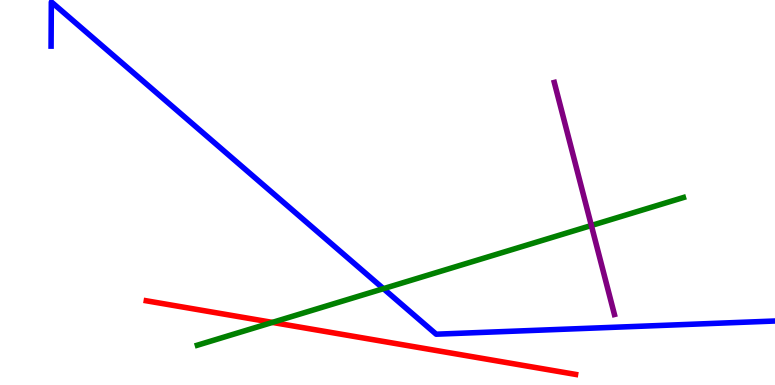[{'lines': ['blue', 'red'], 'intersections': []}, {'lines': ['green', 'red'], 'intersections': [{'x': 3.51, 'y': 1.63}]}, {'lines': ['purple', 'red'], 'intersections': []}, {'lines': ['blue', 'green'], 'intersections': [{'x': 4.95, 'y': 2.5}]}, {'lines': ['blue', 'purple'], 'intersections': []}, {'lines': ['green', 'purple'], 'intersections': [{'x': 7.63, 'y': 4.14}]}]